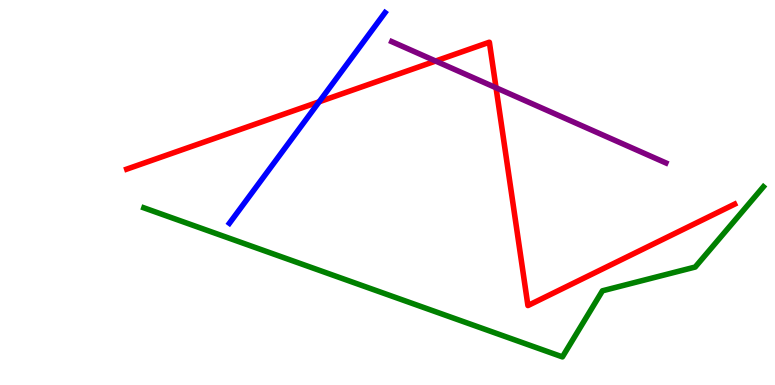[{'lines': ['blue', 'red'], 'intersections': [{'x': 4.12, 'y': 7.36}]}, {'lines': ['green', 'red'], 'intersections': []}, {'lines': ['purple', 'red'], 'intersections': [{'x': 5.62, 'y': 8.41}, {'x': 6.4, 'y': 7.72}]}, {'lines': ['blue', 'green'], 'intersections': []}, {'lines': ['blue', 'purple'], 'intersections': []}, {'lines': ['green', 'purple'], 'intersections': []}]